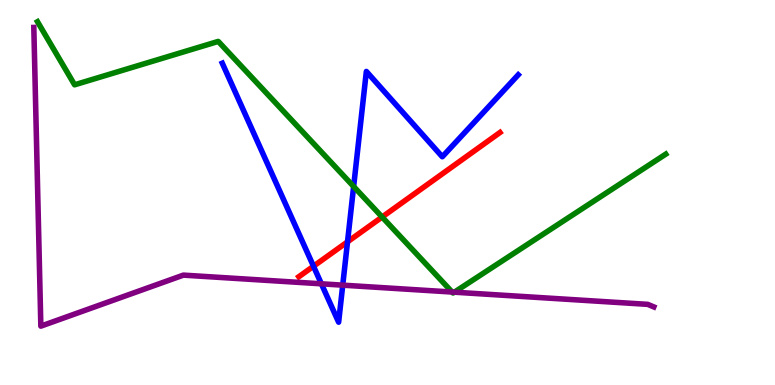[{'lines': ['blue', 'red'], 'intersections': [{'x': 4.04, 'y': 3.09}, {'x': 4.48, 'y': 3.72}]}, {'lines': ['green', 'red'], 'intersections': [{'x': 4.93, 'y': 4.36}]}, {'lines': ['purple', 'red'], 'intersections': []}, {'lines': ['blue', 'green'], 'intersections': [{'x': 4.56, 'y': 5.16}]}, {'lines': ['blue', 'purple'], 'intersections': [{'x': 4.15, 'y': 2.63}, {'x': 4.42, 'y': 2.59}]}, {'lines': ['green', 'purple'], 'intersections': [{'x': 5.83, 'y': 2.41}, {'x': 5.86, 'y': 2.41}]}]